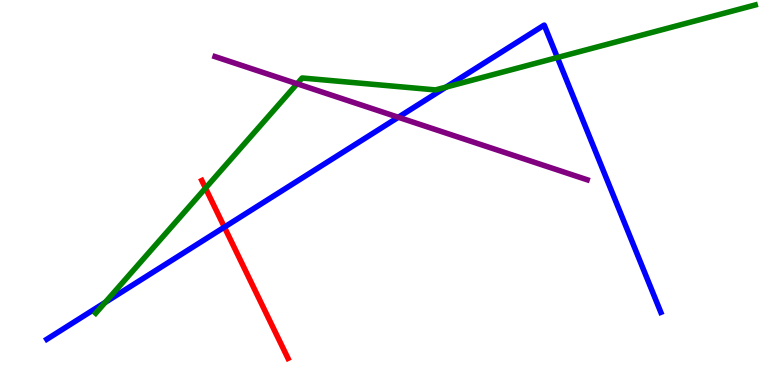[{'lines': ['blue', 'red'], 'intersections': [{'x': 2.9, 'y': 4.1}]}, {'lines': ['green', 'red'], 'intersections': [{'x': 2.65, 'y': 5.11}]}, {'lines': ['purple', 'red'], 'intersections': []}, {'lines': ['blue', 'green'], 'intersections': [{'x': 1.36, 'y': 2.15}, {'x': 5.76, 'y': 7.74}, {'x': 7.19, 'y': 8.51}]}, {'lines': ['blue', 'purple'], 'intersections': [{'x': 5.14, 'y': 6.95}]}, {'lines': ['green', 'purple'], 'intersections': [{'x': 3.83, 'y': 7.82}]}]